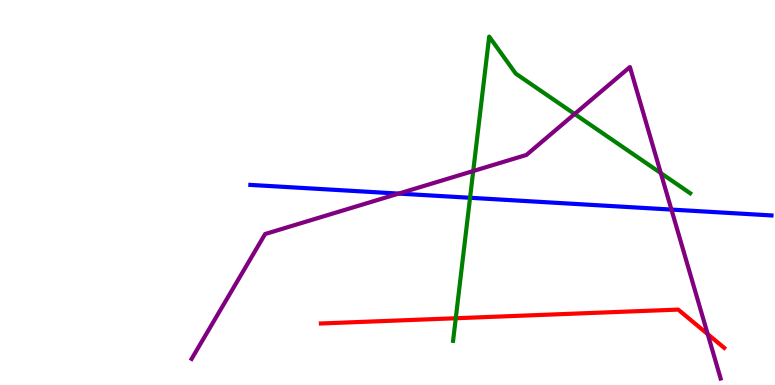[{'lines': ['blue', 'red'], 'intersections': []}, {'lines': ['green', 'red'], 'intersections': [{'x': 5.88, 'y': 1.73}]}, {'lines': ['purple', 'red'], 'intersections': [{'x': 9.13, 'y': 1.32}]}, {'lines': ['blue', 'green'], 'intersections': [{'x': 6.07, 'y': 4.86}]}, {'lines': ['blue', 'purple'], 'intersections': [{'x': 5.14, 'y': 4.97}, {'x': 8.66, 'y': 4.56}]}, {'lines': ['green', 'purple'], 'intersections': [{'x': 6.11, 'y': 5.56}, {'x': 7.41, 'y': 7.04}, {'x': 8.53, 'y': 5.5}]}]